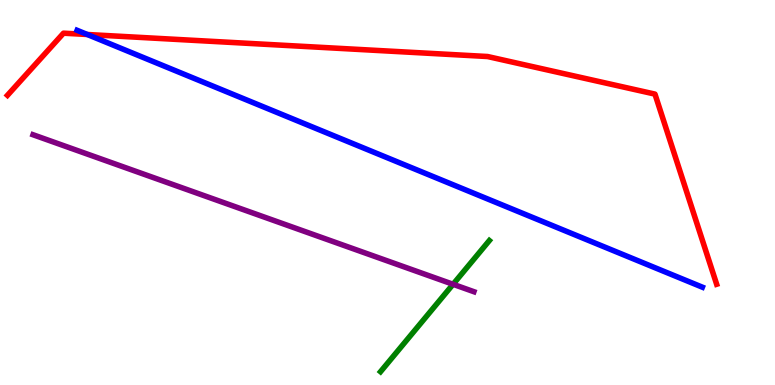[{'lines': ['blue', 'red'], 'intersections': [{'x': 1.13, 'y': 9.1}]}, {'lines': ['green', 'red'], 'intersections': []}, {'lines': ['purple', 'red'], 'intersections': []}, {'lines': ['blue', 'green'], 'intersections': []}, {'lines': ['blue', 'purple'], 'intersections': []}, {'lines': ['green', 'purple'], 'intersections': [{'x': 5.85, 'y': 2.62}]}]